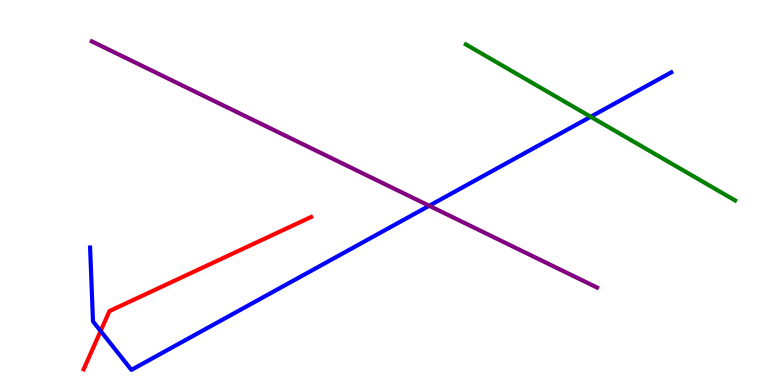[{'lines': ['blue', 'red'], 'intersections': [{'x': 1.3, 'y': 1.4}]}, {'lines': ['green', 'red'], 'intersections': []}, {'lines': ['purple', 'red'], 'intersections': []}, {'lines': ['blue', 'green'], 'intersections': [{'x': 7.62, 'y': 6.97}]}, {'lines': ['blue', 'purple'], 'intersections': [{'x': 5.54, 'y': 4.66}]}, {'lines': ['green', 'purple'], 'intersections': []}]